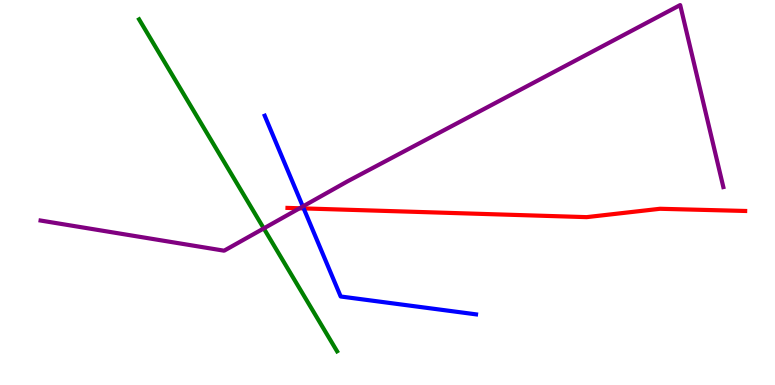[{'lines': ['blue', 'red'], 'intersections': [{'x': 3.92, 'y': 4.59}]}, {'lines': ['green', 'red'], 'intersections': []}, {'lines': ['purple', 'red'], 'intersections': [{'x': 3.87, 'y': 4.59}]}, {'lines': ['blue', 'green'], 'intersections': []}, {'lines': ['blue', 'purple'], 'intersections': [{'x': 3.91, 'y': 4.64}]}, {'lines': ['green', 'purple'], 'intersections': [{'x': 3.4, 'y': 4.07}]}]